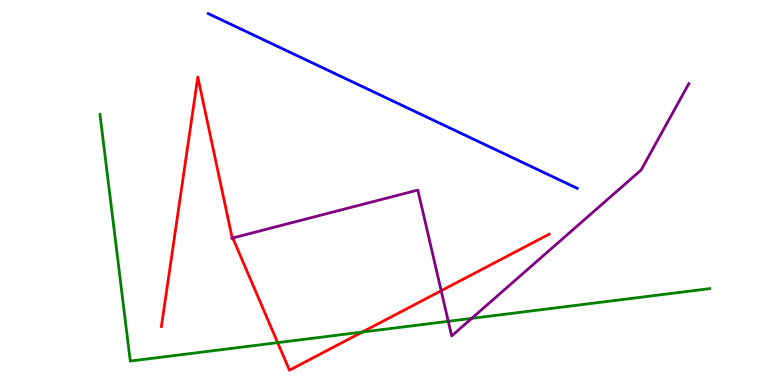[{'lines': ['blue', 'red'], 'intersections': []}, {'lines': ['green', 'red'], 'intersections': [{'x': 3.58, 'y': 1.1}, {'x': 4.67, 'y': 1.38}]}, {'lines': ['purple', 'red'], 'intersections': [{'x': 3.0, 'y': 3.82}, {'x': 5.69, 'y': 2.45}]}, {'lines': ['blue', 'green'], 'intersections': []}, {'lines': ['blue', 'purple'], 'intersections': []}, {'lines': ['green', 'purple'], 'intersections': [{'x': 5.78, 'y': 1.65}, {'x': 6.09, 'y': 1.73}]}]